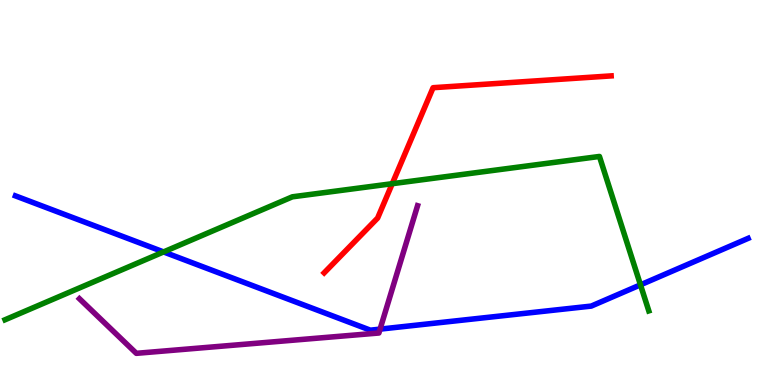[{'lines': ['blue', 'red'], 'intersections': []}, {'lines': ['green', 'red'], 'intersections': [{'x': 5.06, 'y': 5.23}]}, {'lines': ['purple', 'red'], 'intersections': []}, {'lines': ['blue', 'green'], 'intersections': [{'x': 2.11, 'y': 3.46}, {'x': 8.26, 'y': 2.6}]}, {'lines': ['blue', 'purple'], 'intersections': [{'x': 4.9, 'y': 1.45}]}, {'lines': ['green', 'purple'], 'intersections': []}]